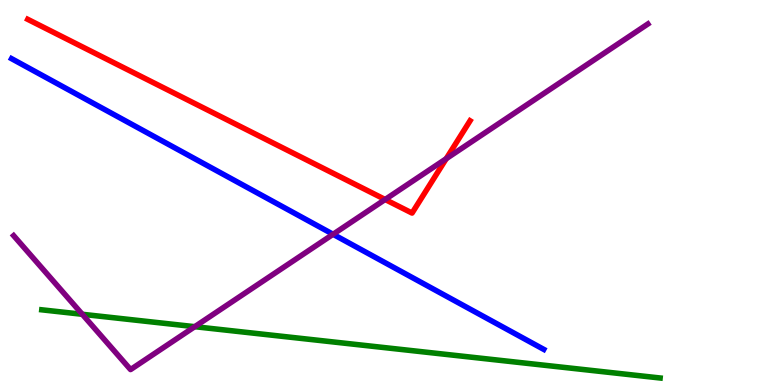[{'lines': ['blue', 'red'], 'intersections': []}, {'lines': ['green', 'red'], 'intersections': []}, {'lines': ['purple', 'red'], 'intersections': [{'x': 4.97, 'y': 4.82}, {'x': 5.76, 'y': 5.88}]}, {'lines': ['blue', 'green'], 'intersections': []}, {'lines': ['blue', 'purple'], 'intersections': [{'x': 4.3, 'y': 3.91}]}, {'lines': ['green', 'purple'], 'intersections': [{'x': 1.06, 'y': 1.84}, {'x': 2.51, 'y': 1.51}]}]